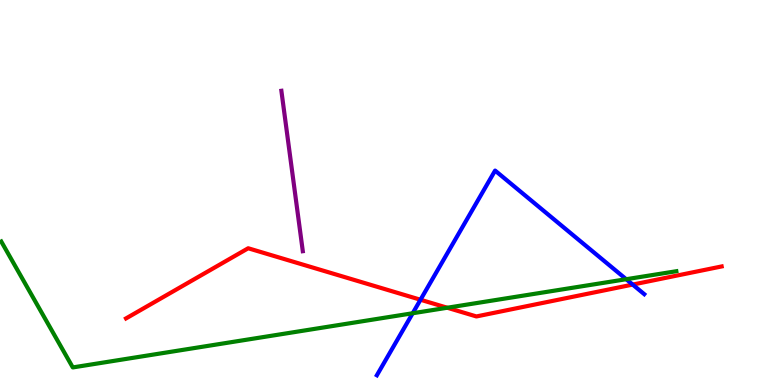[{'lines': ['blue', 'red'], 'intersections': [{'x': 5.43, 'y': 2.21}, {'x': 8.16, 'y': 2.61}]}, {'lines': ['green', 'red'], 'intersections': [{'x': 5.77, 'y': 2.01}]}, {'lines': ['purple', 'red'], 'intersections': []}, {'lines': ['blue', 'green'], 'intersections': [{'x': 5.33, 'y': 1.86}, {'x': 8.08, 'y': 2.75}]}, {'lines': ['blue', 'purple'], 'intersections': []}, {'lines': ['green', 'purple'], 'intersections': []}]